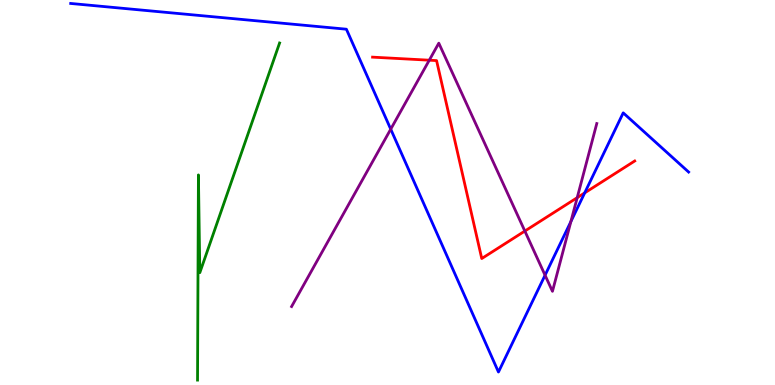[{'lines': ['blue', 'red'], 'intersections': [{'x': 7.54, 'y': 4.99}]}, {'lines': ['green', 'red'], 'intersections': []}, {'lines': ['purple', 'red'], 'intersections': [{'x': 5.54, 'y': 8.44}, {'x': 6.77, 'y': 4.0}, {'x': 7.45, 'y': 4.87}]}, {'lines': ['blue', 'green'], 'intersections': []}, {'lines': ['blue', 'purple'], 'intersections': [{'x': 5.04, 'y': 6.64}, {'x': 7.03, 'y': 2.85}, {'x': 7.37, 'y': 4.25}]}, {'lines': ['green', 'purple'], 'intersections': []}]